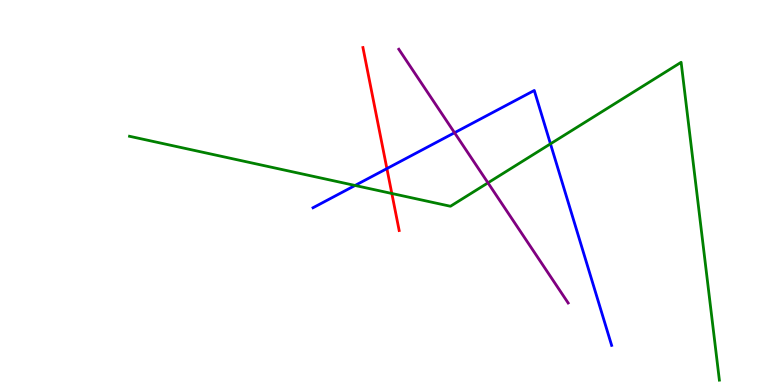[{'lines': ['blue', 'red'], 'intersections': [{'x': 4.99, 'y': 5.62}]}, {'lines': ['green', 'red'], 'intersections': [{'x': 5.06, 'y': 4.97}]}, {'lines': ['purple', 'red'], 'intersections': []}, {'lines': ['blue', 'green'], 'intersections': [{'x': 4.58, 'y': 5.18}, {'x': 7.1, 'y': 6.26}]}, {'lines': ['blue', 'purple'], 'intersections': [{'x': 5.86, 'y': 6.55}]}, {'lines': ['green', 'purple'], 'intersections': [{'x': 6.3, 'y': 5.25}]}]